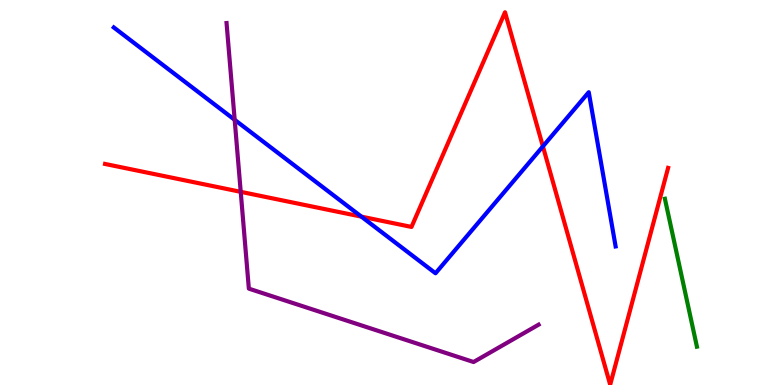[{'lines': ['blue', 'red'], 'intersections': [{'x': 4.66, 'y': 4.37}, {'x': 7.01, 'y': 6.2}]}, {'lines': ['green', 'red'], 'intersections': []}, {'lines': ['purple', 'red'], 'intersections': [{'x': 3.11, 'y': 5.02}]}, {'lines': ['blue', 'green'], 'intersections': []}, {'lines': ['blue', 'purple'], 'intersections': [{'x': 3.03, 'y': 6.89}]}, {'lines': ['green', 'purple'], 'intersections': []}]